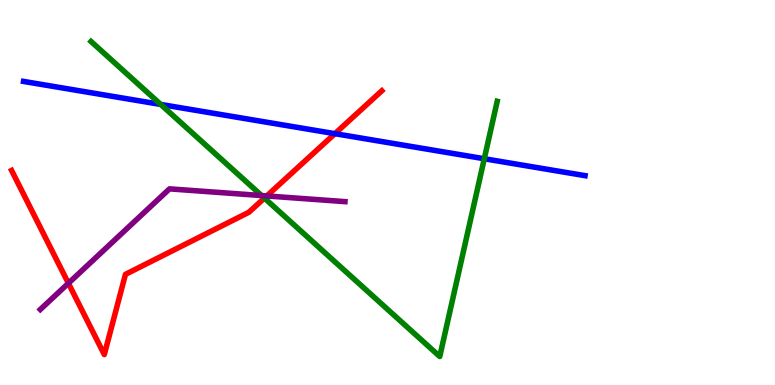[{'lines': ['blue', 'red'], 'intersections': [{'x': 4.32, 'y': 6.53}]}, {'lines': ['green', 'red'], 'intersections': [{'x': 3.41, 'y': 4.85}]}, {'lines': ['purple', 'red'], 'intersections': [{'x': 0.883, 'y': 2.64}, {'x': 3.44, 'y': 4.91}]}, {'lines': ['blue', 'green'], 'intersections': [{'x': 2.07, 'y': 7.29}, {'x': 6.25, 'y': 5.88}]}, {'lines': ['blue', 'purple'], 'intersections': []}, {'lines': ['green', 'purple'], 'intersections': [{'x': 3.38, 'y': 4.92}]}]